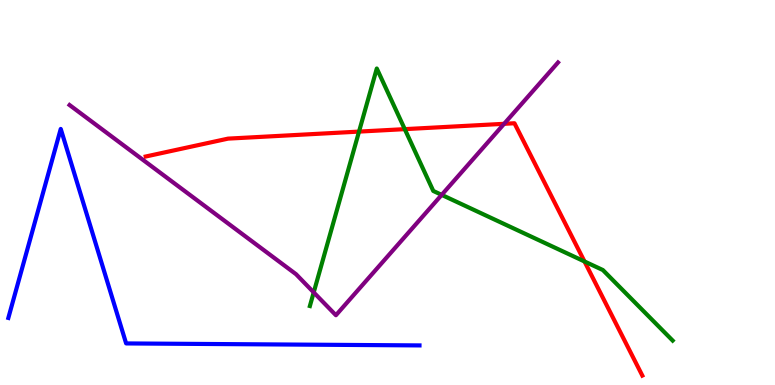[{'lines': ['blue', 'red'], 'intersections': []}, {'lines': ['green', 'red'], 'intersections': [{'x': 4.63, 'y': 6.58}, {'x': 5.22, 'y': 6.65}, {'x': 7.54, 'y': 3.21}]}, {'lines': ['purple', 'red'], 'intersections': [{'x': 6.5, 'y': 6.78}]}, {'lines': ['blue', 'green'], 'intersections': []}, {'lines': ['blue', 'purple'], 'intersections': []}, {'lines': ['green', 'purple'], 'intersections': [{'x': 4.05, 'y': 2.41}, {'x': 5.7, 'y': 4.94}]}]